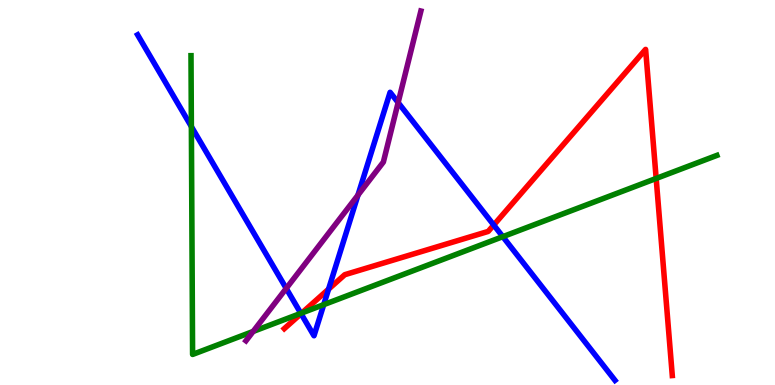[{'lines': ['blue', 'red'], 'intersections': [{'x': 3.88, 'y': 1.85}, {'x': 4.24, 'y': 2.49}, {'x': 6.37, 'y': 4.15}]}, {'lines': ['green', 'red'], 'intersections': [{'x': 3.9, 'y': 1.87}, {'x': 8.47, 'y': 5.36}]}, {'lines': ['purple', 'red'], 'intersections': []}, {'lines': ['blue', 'green'], 'intersections': [{'x': 2.47, 'y': 6.71}, {'x': 3.88, 'y': 1.86}, {'x': 4.18, 'y': 2.09}, {'x': 6.49, 'y': 3.85}]}, {'lines': ['blue', 'purple'], 'intersections': [{'x': 3.69, 'y': 2.51}, {'x': 4.62, 'y': 4.93}, {'x': 5.14, 'y': 7.34}]}, {'lines': ['green', 'purple'], 'intersections': [{'x': 3.27, 'y': 1.39}]}]